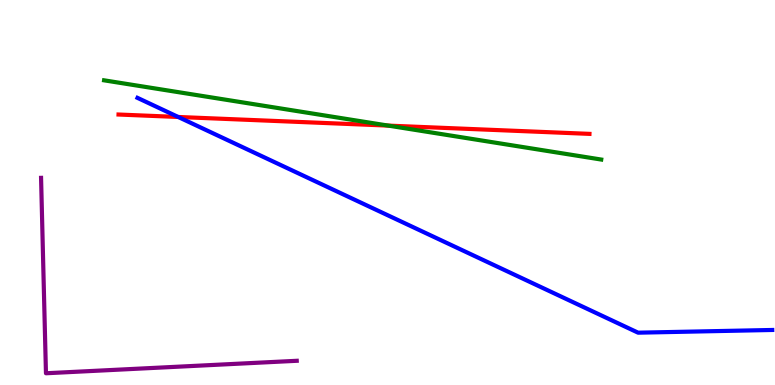[{'lines': ['blue', 'red'], 'intersections': [{'x': 2.3, 'y': 6.96}]}, {'lines': ['green', 'red'], 'intersections': [{'x': 5.01, 'y': 6.74}]}, {'lines': ['purple', 'red'], 'intersections': []}, {'lines': ['blue', 'green'], 'intersections': []}, {'lines': ['blue', 'purple'], 'intersections': []}, {'lines': ['green', 'purple'], 'intersections': []}]